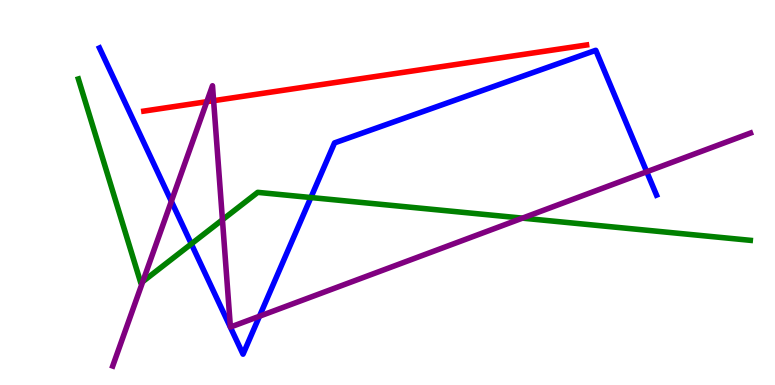[{'lines': ['blue', 'red'], 'intersections': []}, {'lines': ['green', 'red'], 'intersections': []}, {'lines': ['purple', 'red'], 'intersections': [{'x': 2.67, 'y': 7.36}, {'x': 2.76, 'y': 7.38}]}, {'lines': ['blue', 'green'], 'intersections': [{'x': 2.47, 'y': 3.66}, {'x': 4.01, 'y': 4.87}]}, {'lines': ['blue', 'purple'], 'intersections': [{'x': 2.21, 'y': 4.77}, {'x': 3.35, 'y': 1.79}, {'x': 8.34, 'y': 5.54}]}, {'lines': ['green', 'purple'], 'intersections': [{'x': 1.84, 'y': 2.69}, {'x': 2.87, 'y': 4.29}, {'x': 6.74, 'y': 4.33}]}]